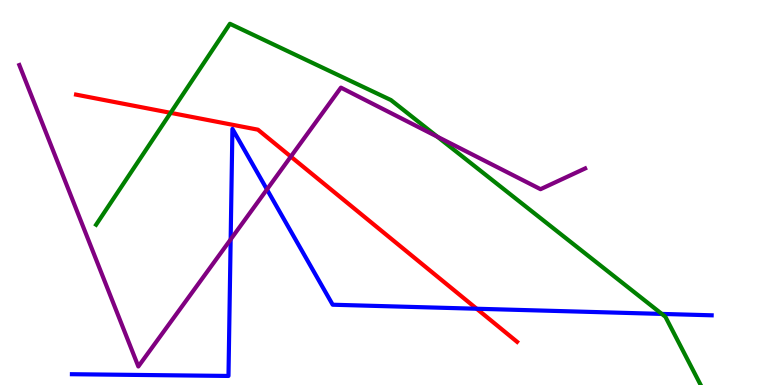[{'lines': ['blue', 'red'], 'intersections': [{'x': 6.15, 'y': 1.98}]}, {'lines': ['green', 'red'], 'intersections': [{'x': 2.2, 'y': 7.07}]}, {'lines': ['purple', 'red'], 'intersections': [{'x': 3.75, 'y': 5.93}]}, {'lines': ['blue', 'green'], 'intersections': [{'x': 8.54, 'y': 1.85}]}, {'lines': ['blue', 'purple'], 'intersections': [{'x': 2.98, 'y': 3.78}, {'x': 3.44, 'y': 5.08}]}, {'lines': ['green', 'purple'], 'intersections': [{'x': 5.64, 'y': 6.45}]}]